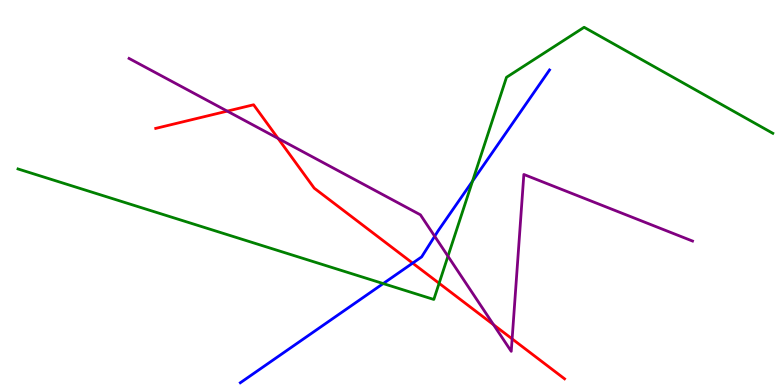[{'lines': ['blue', 'red'], 'intersections': [{'x': 5.32, 'y': 3.17}]}, {'lines': ['green', 'red'], 'intersections': [{'x': 5.67, 'y': 2.64}]}, {'lines': ['purple', 'red'], 'intersections': [{'x': 2.93, 'y': 7.11}, {'x': 3.59, 'y': 6.41}, {'x': 6.37, 'y': 1.56}, {'x': 6.61, 'y': 1.2}]}, {'lines': ['blue', 'green'], 'intersections': [{'x': 4.94, 'y': 2.63}, {'x': 6.1, 'y': 5.29}]}, {'lines': ['blue', 'purple'], 'intersections': [{'x': 5.61, 'y': 3.86}]}, {'lines': ['green', 'purple'], 'intersections': [{'x': 5.78, 'y': 3.35}]}]